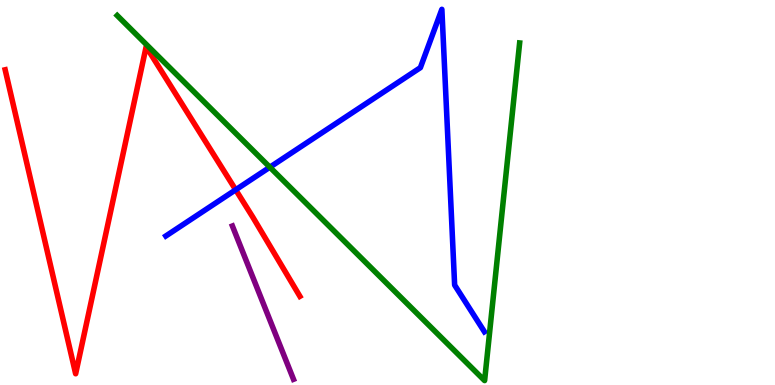[{'lines': ['blue', 'red'], 'intersections': [{'x': 3.04, 'y': 5.07}]}, {'lines': ['green', 'red'], 'intersections': []}, {'lines': ['purple', 'red'], 'intersections': []}, {'lines': ['blue', 'green'], 'intersections': [{'x': 3.48, 'y': 5.66}]}, {'lines': ['blue', 'purple'], 'intersections': []}, {'lines': ['green', 'purple'], 'intersections': []}]